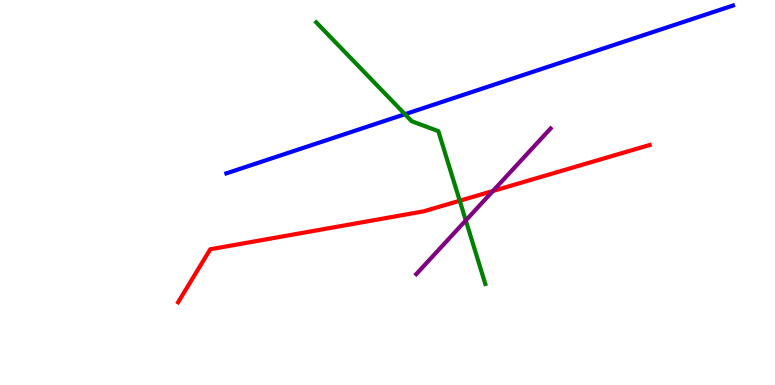[{'lines': ['blue', 'red'], 'intersections': []}, {'lines': ['green', 'red'], 'intersections': [{'x': 5.93, 'y': 4.79}]}, {'lines': ['purple', 'red'], 'intersections': [{'x': 6.36, 'y': 5.04}]}, {'lines': ['blue', 'green'], 'intersections': [{'x': 5.23, 'y': 7.03}]}, {'lines': ['blue', 'purple'], 'intersections': []}, {'lines': ['green', 'purple'], 'intersections': [{'x': 6.01, 'y': 4.27}]}]